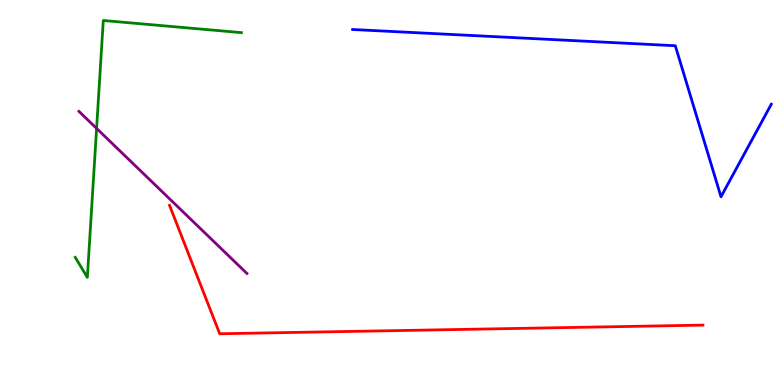[{'lines': ['blue', 'red'], 'intersections': []}, {'lines': ['green', 'red'], 'intersections': []}, {'lines': ['purple', 'red'], 'intersections': []}, {'lines': ['blue', 'green'], 'intersections': []}, {'lines': ['blue', 'purple'], 'intersections': []}, {'lines': ['green', 'purple'], 'intersections': [{'x': 1.25, 'y': 6.66}]}]